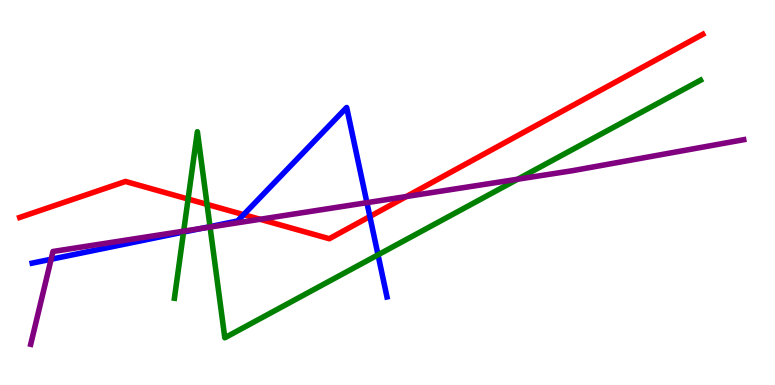[{'lines': ['blue', 'red'], 'intersections': [{'x': 3.14, 'y': 4.42}, {'x': 4.77, 'y': 4.38}]}, {'lines': ['green', 'red'], 'intersections': [{'x': 2.43, 'y': 4.83}, {'x': 2.67, 'y': 4.69}]}, {'lines': ['purple', 'red'], 'intersections': [{'x': 3.36, 'y': 4.3}, {'x': 5.24, 'y': 4.9}]}, {'lines': ['blue', 'green'], 'intersections': [{'x': 2.37, 'y': 3.97}, {'x': 2.71, 'y': 4.11}, {'x': 4.88, 'y': 3.38}]}, {'lines': ['blue', 'purple'], 'intersections': [{'x': 0.66, 'y': 3.27}, {'x': 2.6, 'y': 4.07}, {'x': 4.73, 'y': 4.74}]}, {'lines': ['green', 'purple'], 'intersections': [{'x': 2.37, 'y': 4.0}, {'x': 2.71, 'y': 4.1}, {'x': 6.68, 'y': 5.35}]}]